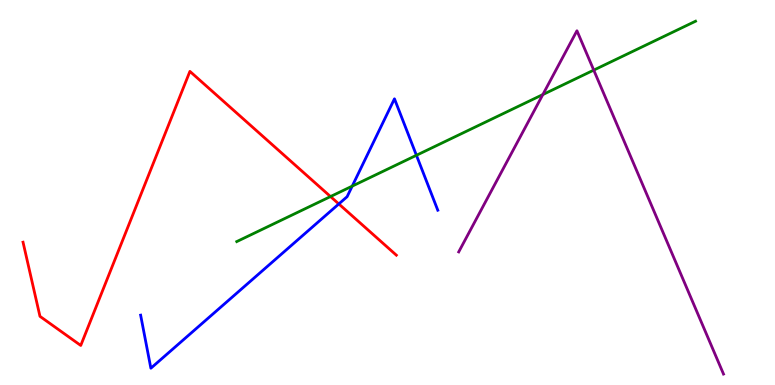[{'lines': ['blue', 'red'], 'intersections': [{'x': 4.37, 'y': 4.7}]}, {'lines': ['green', 'red'], 'intersections': [{'x': 4.26, 'y': 4.89}]}, {'lines': ['purple', 'red'], 'intersections': []}, {'lines': ['blue', 'green'], 'intersections': [{'x': 4.54, 'y': 5.17}, {'x': 5.37, 'y': 5.97}]}, {'lines': ['blue', 'purple'], 'intersections': []}, {'lines': ['green', 'purple'], 'intersections': [{'x': 7.0, 'y': 7.54}, {'x': 7.66, 'y': 8.18}]}]